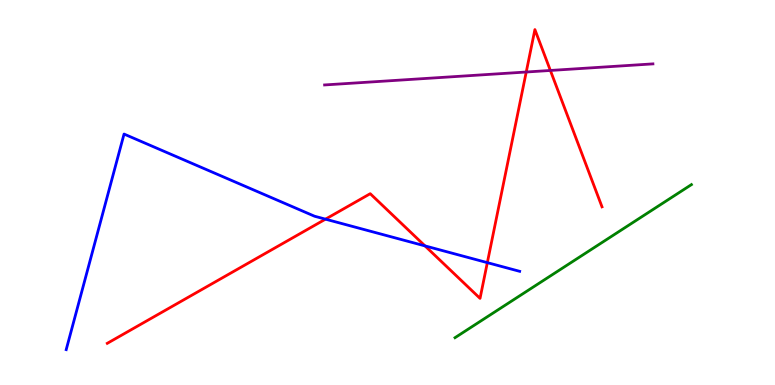[{'lines': ['blue', 'red'], 'intersections': [{'x': 4.2, 'y': 4.31}, {'x': 5.48, 'y': 3.61}, {'x': 6.29, 'y': 3.18}]}, {'lines': ['green', 'red'], 'intersections': []}, {'lines': ['purple', 'red'], 'intersections': [{'x': 6.79, 'y': 8.13}, {'x': 7.1, 'y': 8.17}]}, {'lines': ['blue', 'green'], 'intersections': []}, {'lines': ['blue', 'purple'], 'intersections': []}, {'lines': ['green', 'purple'], 'intersections': []}]